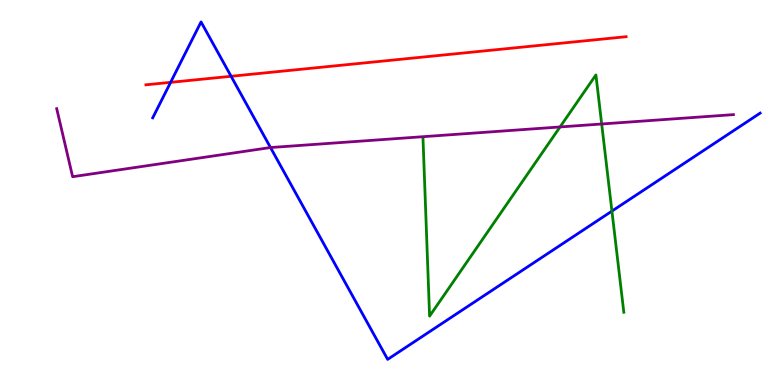[{'lines': ['blue', 'red'], 'intersections': [{'x': 2.2, 'y': 7.86}, {'x': 2.98, 'y': 8.02}]}, {'lines': ['green', 'red'], 'intersections': []}, {'lines': ['purple', 'red'], 'intersections': []}, {'lines': ['blue', 'green'], 'intersections': [{'x': 7.9, 'y': 4.52}]}, {'lines': ['blue', 'purple'], 'intersections': [{'x': 3.49, 'y': 6.17}]}, {'lines': ['green', 'purple'], 'intersections': [{'x': 7.23, 'y': 6.7}, {'x': 7.76, 'y': 6.78}]}]